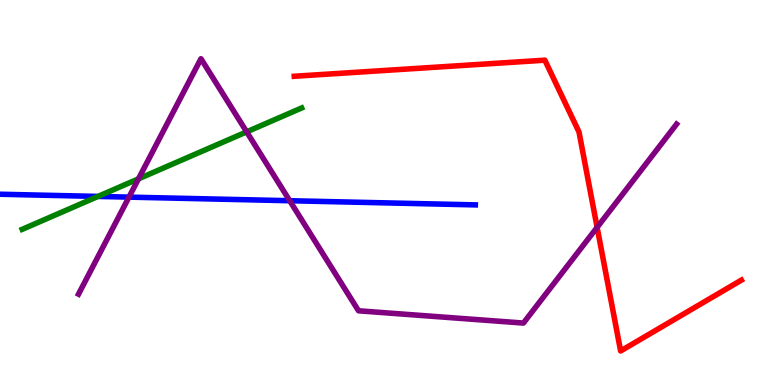[{'lines': ['blue', 'red'], 'intersections': []}, {'lines': ['green', 'red'], 'intersections': []}, {'lines': ['purple', 'red'], 'intersections': [{'x': 7.7, 'y': 4.1}]}, {'lines': ['blue', 'green'], 'intersections': [{'x': 1.26, 'y': 4.9}]}, {'lines': ['blue', 'purple'], 'intersections': [{'x': 1.66, 'y': 4.88}, {'x': 3.74, 'y': 4.79}]}, {'lines': ['green', 'purple'], 'intersections': [{'x': 1.79, 'y': 5.35}, {'x': 3.18, 'y': 6.58}]}]